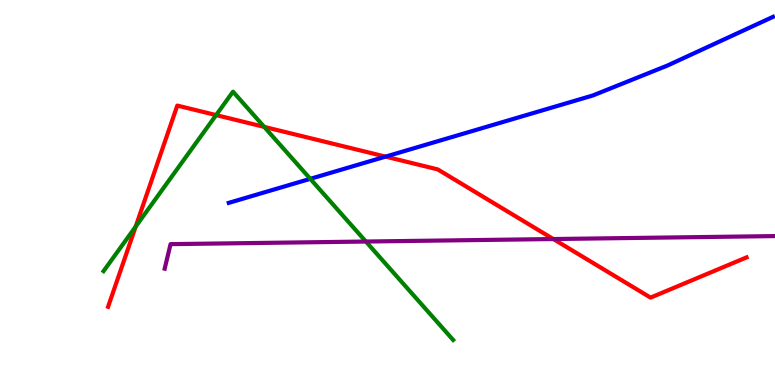[{'lines': ['blue', 'red'], 'intersections': [{'x': 4.97, 'y': 5.93}]}, {'lines': ['green', 'red'], 'intersections': [{'x': 1.75, 'y': 4.11}, {'x': 2.79, 'y': 7.01}, {'x': 3.41, 'y': 6.7}]}, {'lines': ['purple', 'red'], 'intersections': [{'x': 7.14, 'y': 3.79}]}, {'lines': ['blue', 'green'], 'intersections': [{'x': 4.0, 'y': 5.36}]}, {'lines': ['blue', 'purple'], 'intersections': []}, {'lines': ['green', 'purple'], 'intersections': [{'x': 4.72, 'y': 3.73}]}]